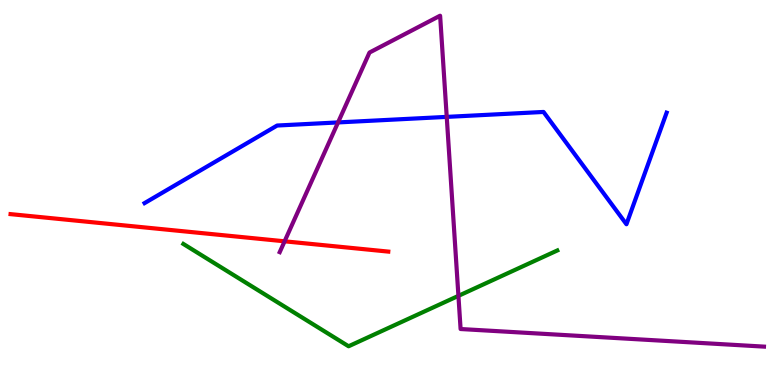[{'lines': ['blue', 'red'], 'intersections': []}, {'lines': ['green', 'red'], 'intersections': []}, {'lines': ['purple', 'red'], 'intersections': [{'x': 3.67, 'y': 3.73}]}, {'lines': ['blue', 'green'], 'intersections': []}, {'lines': ['blue', 'purple'], 'intersections': [{'x': 4.36, 'y': 6.82}, {'x': 5.76, 'y': 6.96}]}, {'lines': ['green', 'purple'], 'intersections': [{'x': 5.92, 'y': 2.32}]}]